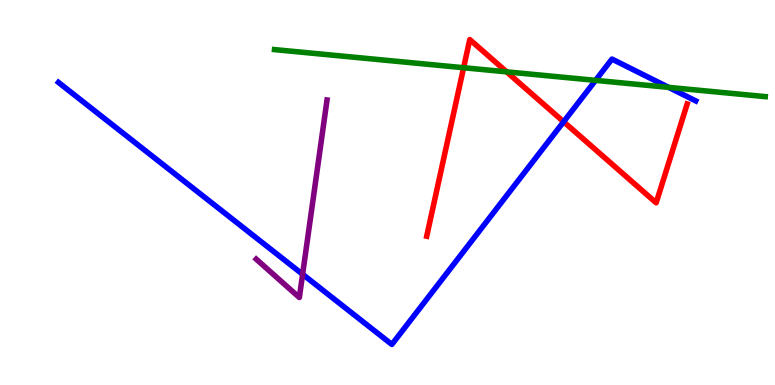[{'lines': ['blue', 'red'], 'intersections': [{'x': 7.27, 'y': 6.84}]}, {'lines': ['green', 'red'], 'intersections': [{'x': 5.98, 'y': 8.24}, {'x': 6.54, 'y': 8.13}]}, {'lines': ['purple', 'red'], 'intersections': []}, {'lines': ['blue', 'green'], 'intersections': [{'x': 7.68, 'y': 7.91}, {'x': 8.63, 'y': 7.73}]}, {'lines': ['blue', 'purple'], 'intersections': [{'x': 3.9, 'y': 2.88}]}, {'lines': ['green', 'purple'], 'intersections': []}]